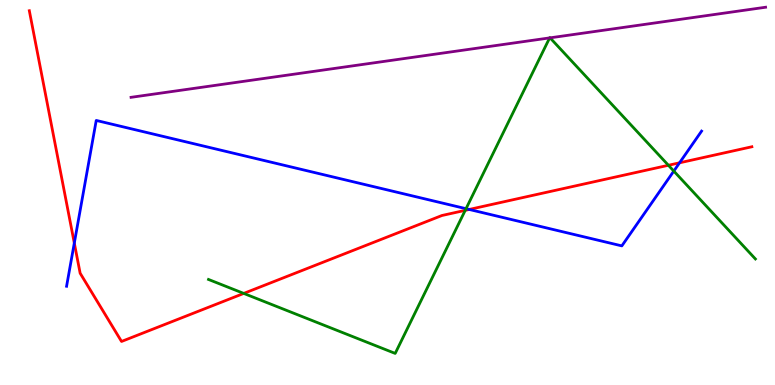[{'lines': ['blue', 'red'], 'intersections': [{'x': 0.959, 'y': 3.69}, {'x': 6.05, 'y': 4.56}, {'x': 8.77, 'y': 5.77}]}, {'lines': ['green', 'red'], 'intersections': [{'x': 3.15, 'y': 2.38}, {'x': 6.0, 'y': 4.54}, {'x': 8.62, 'y': 5.71}]}, {'lines': ['purple', 'red'], 'intersections': []}, {'lines': ['blue', 'green'], 'intersections': [{'x': 6.01, 'y': 4.58}, {'x': 8.69, 'y': 5.56}]}, {'lines': ['blue', 'purple'], 'intersections': []}, {'lines': ['green', 'purple'], 'intersections': [{'x': 7.09, 'y': 9.02}, {'x': 7.1, 'y': 9.02}]}]